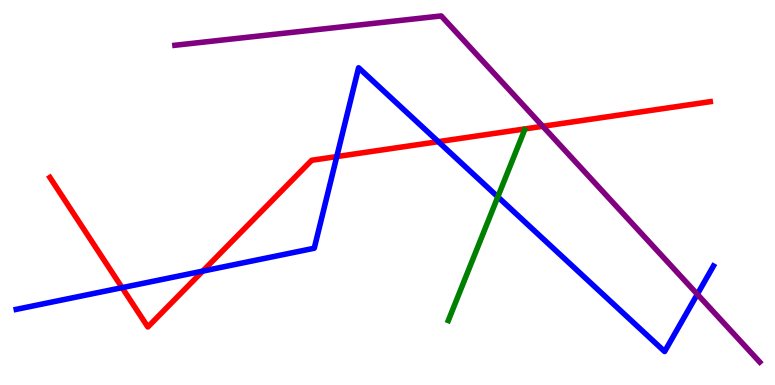[{'lines': ['blue', 'red'], 'intersections': [{'x': 1.58, 'y': 2.53}, {'x': 2.62, 'y': 2.96}, {'x': 4.35, 'y': 5.93}, {'x': 5.66, 'y': 6.32}]}, {'lines': ['green', 'red'], 'intersections': []}, {'lines': ['purple', 'red'], 'intersections': [{'x': 7.0, 'y': 6.72}]}, {'lines': ['blue', 'green'], 'intersections': [{'x': 6.42, 'y': 4.89}]}, {'lines': ['blue', 'purple'], 'intersections': [{'x': 9.0, 'y': 2.36}]}, {'lines': ['green', 'purple'], 'intersections': []}]